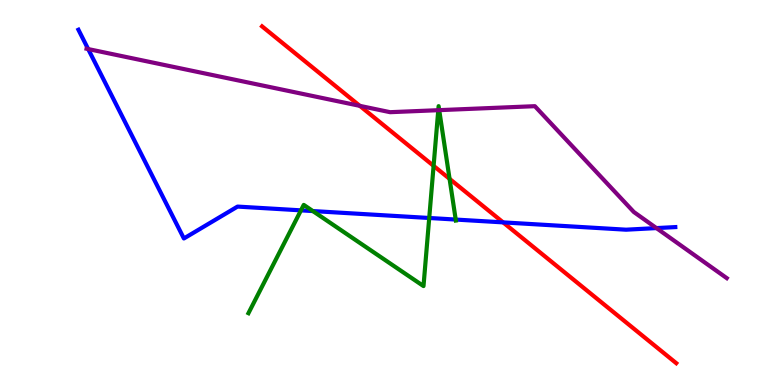[{'lines': ['blue', 'red'], 'intersections': [{'x': 6.49, 'y': 4.22}]}, {'lines': ['green', 'red'], 'intersections': [{'x': 5.59, 'y': 5.69}, {'x': 5.8, 'y': 5.35}]}, {'lines': ['purple', 'red'], 'intersections': [{'x': 4.64, 'y': 7.25}]}, {'lines': ['blue', 'green'], 'intersections': [{'x': 3.88, 'y': 4.54}, {'x': 4.04, 'y': 4.52}, {'x': 5.54, 'y': 4.34}, {'x': 5.88, 'y': 4.3}]}, {'lines': ['blue', 'purple'], 'intersections': [{'x': 1.14, 'y': 8.73}, {'x': 8.47, 'y': 4.08}]}, {'lines': ['green', 'purple'], 'intersections': [{'x': 5.66, 'y': 7.14}, {'x': 5.67, 'y': 7.14}]}]